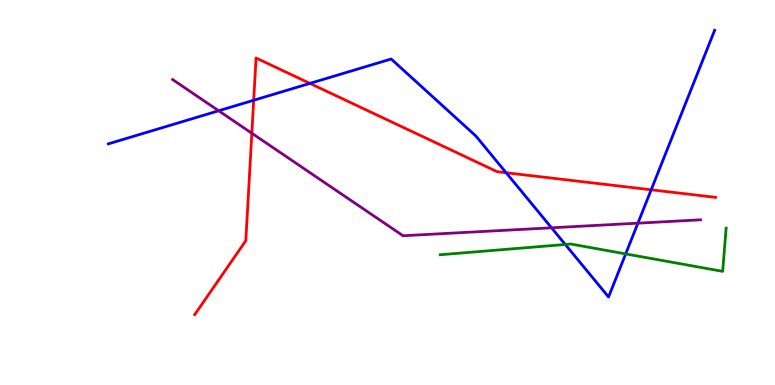[{'lines': ['blue', 'red'], 'intersections': [{'x': 3.27, 'y': 7.4}, {'x': 4.0, 'y': 7.83}, {'x': 6.53, 'y': 5.51}, {'x': 8.4, 'y': 5.07}]}, {'lines': ['green', 'red'], 'intersections': []}, {'lines': ['purple', 'red'], 'intersections': [{'x': 3.25, 'y': 6.54}]}, {'lines': ['blue', 'green'], 'intersections': [{'x': 7.29, 'y': 3.65}, {'x': 8.07, 'y': 3.41}]}, {'lines': ['blue', 'purple'], 'intersections': [{'x': 2.82, 'y': 7.12}, {'x': 7.12, 'y': 4.08}, {'x': 8.23, 'y': 4.2}]}, {'lines': ['green', 'purple'], 'intersections': []}]